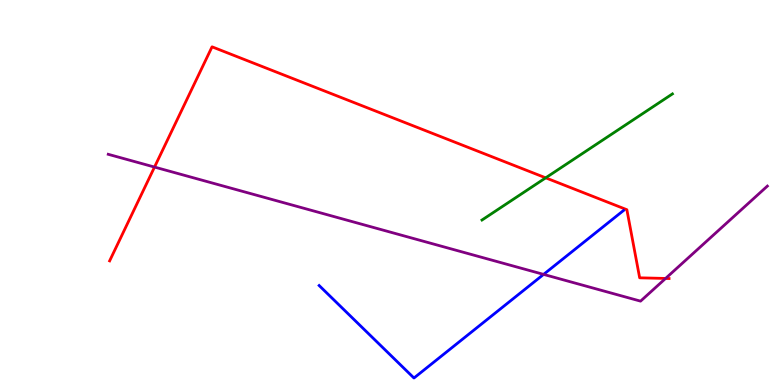[{'lines': ['blue', 'red'], 'intersections': []}, {'lines': ['green', 'red'], 'intersections': [{'x': 7.04, 'y': 5.38}]}, {'lines': ['purple', 'red'], 'intersections': [{'x': 1.99, 'y': 5.66}, {'x': 8.59, 'y': 2.77}]}, {'lines': ['blue', 'green'], 'intersections': []}, {'lines': ['blue', 'purple'], 'intersections': [{'x': 7.01, 'y': 2.87}]}, {'lines': ['green', 'purple'], 'intersections': []}]